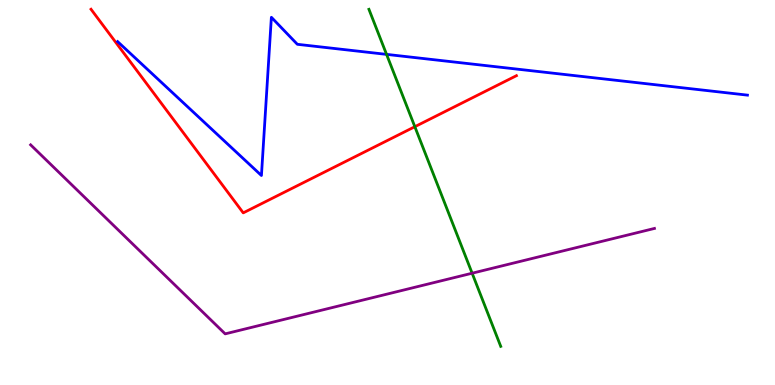[{'lines': ['blue', 'red'], 'intersections': []}, {'lines': ['green', 'red'], 'intersections': [{'x': 5.35, 'y': 6.71}]}, {'lines': ['purple', 'red'], 'intersections': []}, {'lines': ['blue', 'green'], 'intersections': [{'x': 4.99, 'y': 8.59}]}, {'lines': ['blue', 'purple'], 'intersections': []}, {'lines': ['green', 'purple'], 'intersections': [{'x': 6.09, 'y': 2.9}]}]